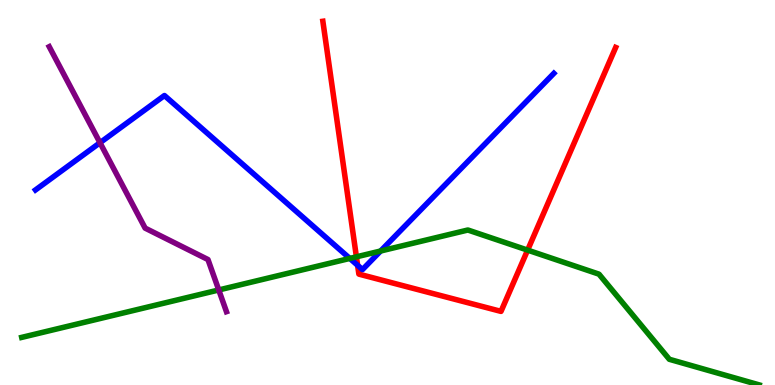[{'lines': ['blue', 'red'], 'intersections': [{'x': 4.61, 'y': 3.11}]}, {'lines': ['green', 'red'], 'intersections': [{'x': 4.6, 'y': 3.33}, {'x': 6.81, 'y': 3.5}]}, {'lines': ['purple', 'red'], 'intersections': []}, {'lines': ['blue', 'green'], 'intersections': [{'x': 4.51, 'y': 3.29}, {'x': 4.91, 'y': 3.48}]}, {'lines': ['blue', 'purple'], 'intersections': [{'x': 1.29, 'y': 6.29}]}, {'lines': ['green', 'purple'], 'intersections': [{'x': 2.82, 'y': 2.47}]}]